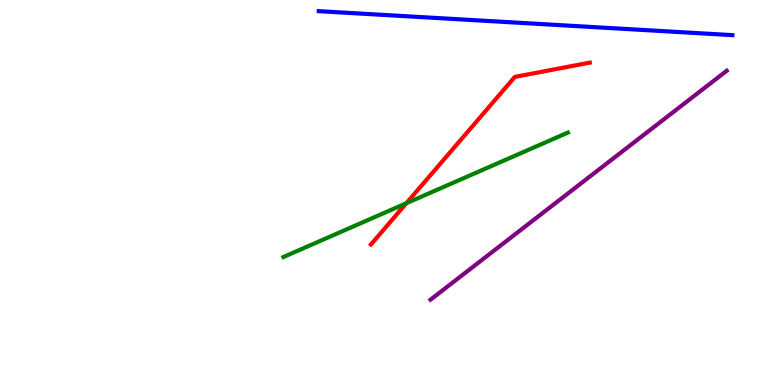[{'lines': ['blue', 'red'], 'intersections': []}, {'lines': ['green', 'red'], 'intersections': [{'x': 5.24, 'y': 4.72}]}, {'lines': ['purple', 'red'], 'intersections': []}, {'lines': ['blue', 'green'], 'intersections': []}, {'lines': ['blue', 'purple'], 'intersections': []}, {'lines': ['green', 'purple'], 'intersections': []}]